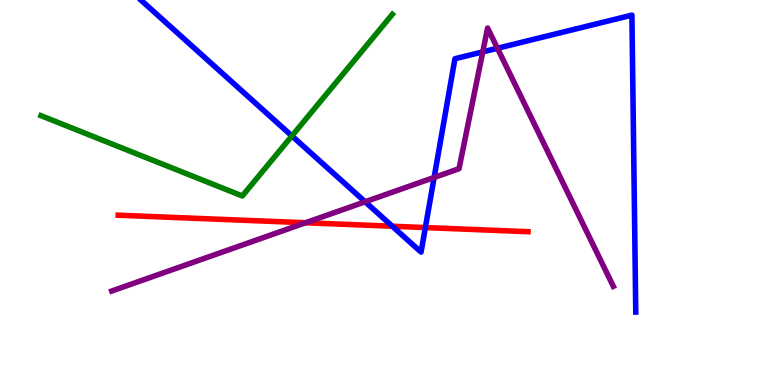[{'lines': ['blue', 'red'], 'intersections': [{'x': 5.06, 'y': 4.12}, {'x': 5.49, 'y': 4.09}]}, {'lines': ['green', 'red'], 'intersections': []}, {'lines': ['purple', 'red'], 'intersections': [{'x': 3.94, 'y': 4.21}]}, {'lines': ['blue', 'green'], 'intersections': [{'x': 3.77, 'y': 6.47}]}, {'lines': ['blue', 'purple'], 'intersections': [{'x': 4.71, 'y': 4.76}, {'x': 5.6, 'y': 5.39}, {'x': 6.23, 'y': 8.65}, {'x': 6.42, 'y': 8.75}]}, {'lines': ['green', 'purple'], 'intersections': []}]